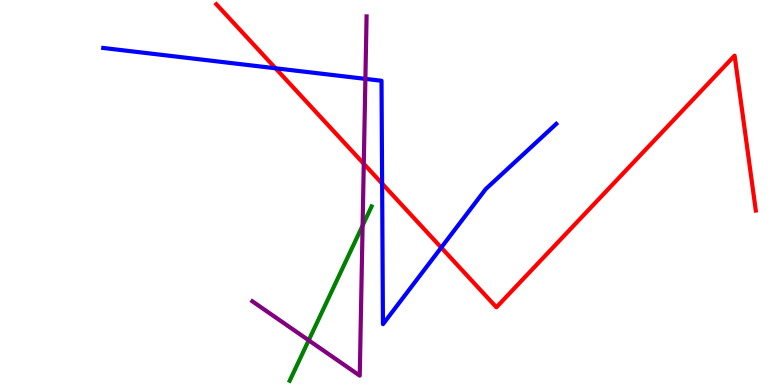[{'lines': ['blue', 'red'], 'intersections': [{'x': 3.56, 'y': 8.23}, {'x': 4.93, 'y': 5.23}, {'x': 5.69, 'y': 3.57}]}, {'lines': ['green', 'red'], 'intersections': []}, {'lines': ['purple', 'red'], 'intersections': [{'x': 4.69, 'y': 5.75}]}, {'lines': ['blue', 'green'], 'intersections': []}, {'lines': ['blue', 'purple'], 'intersections': [{'x': 4.71, 'y': 7.95}]}, {'lines': ['green', 'purple'], 'intersections': [{'x': 3.98, 'y': 1.16}, {'x': 4.68, 'y': 4.14}]}]